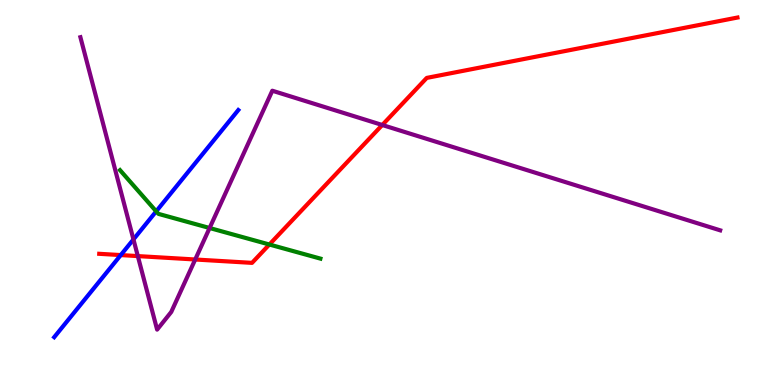[{'lines': ['blue', 'red'], 'intersections': [{'x': 1.56, 'y': 3.37}]}, {'lines': ['green', 'red'], 'intersections': [{'x': 3.48, 'y': 3.65}]}, {'lines': ['purple', 'red'], 'intersections': [{'x': 1.78, 'y': 3.35}, {'x': 2.52, 'y': 3.26}, {'x': 4.93, 'y': 6.75}]}, {'lines': ['blue', 'green'], 'intersections': [{'x': 2.02, 'y': 4.51}]}, {'lines': ['blue', 'purple'], 'intersections': [{'x': 1.72, 'y': 3.78}]}, {'lines': ['green', 'purple'], 'intersections': [{'x': 2.7, 'y': 4.08}]}]